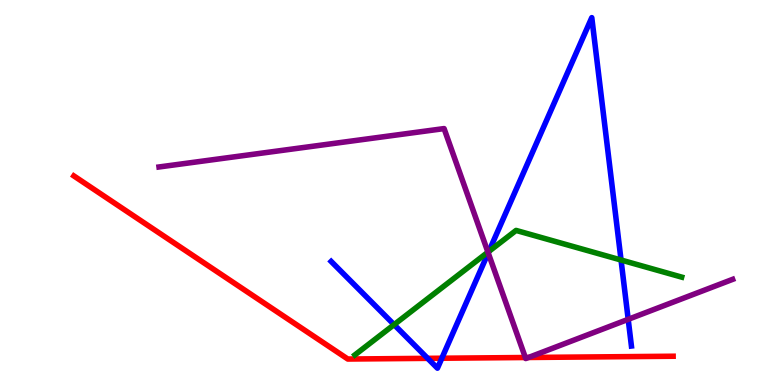[{'lines': ['blue', 'red'], 'intersections': [{'x': 5.52, 'y': 0.692}, {'x': 5.7, 'y': 0.695}]}, {'lines': ['green', 'red'], 'intersections': []}, {'lines': ['purple', 'red'], 'intersections': [{'x': 6.78, 'y': 0.714}, {'x': 6.82, 'y': 0.715}]}, {'lines': ['blue', 'green'], 'intersections': [{'x': 5.09, 'y': 1.57}, {'x': 6.31, 'y': 3.47}, {'x': 8.01, 'y': 3.25}]}, {'lines': ['blue', 'purple'], 'intersections': [{'x': 6.3, 'y': 3.43}, {'x': 8.11, 'y': 1.71}]}, {'lines': ['green', 'purple'], 'intersections': [{'x': 6.3, 'y': 3.45}]}]